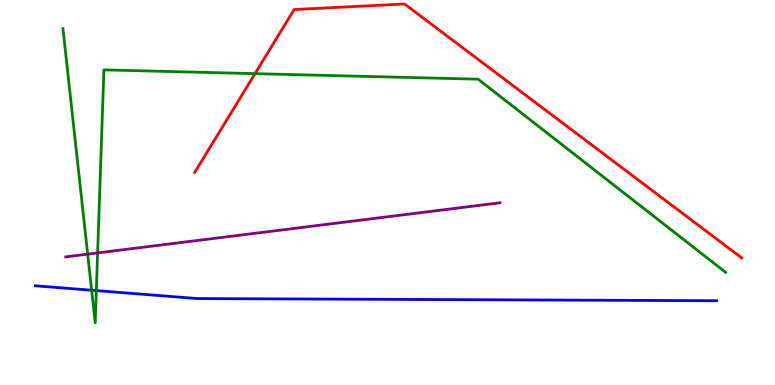[{'lines': ['blue', 'red'], 'intersections': []}, {'lines': ['green', 'red'], 'intersections': [{'x': 3.29, 'y': 8.09}]}, {'lines': ['purple', 'red'], 'intersections': []}, {'lines': ['blue', 'green'], 'intersections': [{'x': 1.18, 'y': 2.46}, {'x': 1.24, 'y': 2.45}]}, {'lines': ['blue', 'purple'], 'intersections': []}, {'lines': ['green', 'purple'], 'intersections': [{'x': 1.13, 'y': 3.4}, {'x': 1.26, 'y': 3.43}]}]